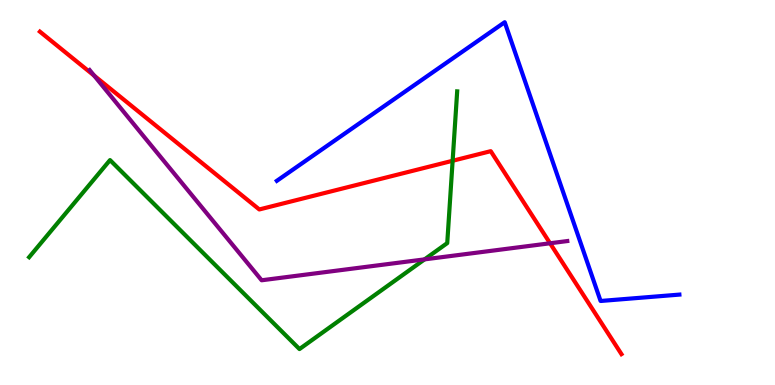[{'lines': ['blue', 'red'], 'intersections': []}, {'lines': ['green', 'red'], 'intersections': [{'x': 5.84, 'y': 5.82}]}, {'lines': ['purple', 'red'], 'intersections': [{'x': 1.21, 'y': 8.04}, {'x': 7.1, 'y': 3.68}]}, {'lines': ['blue', 'green'], 'intersections': []}, {'lines': ['blue', 'purple'], 'intersections': []}, {'lines': ['green', 'purple'], 'intersections': [{'x': 5.48, 'y': 3.26}]}]